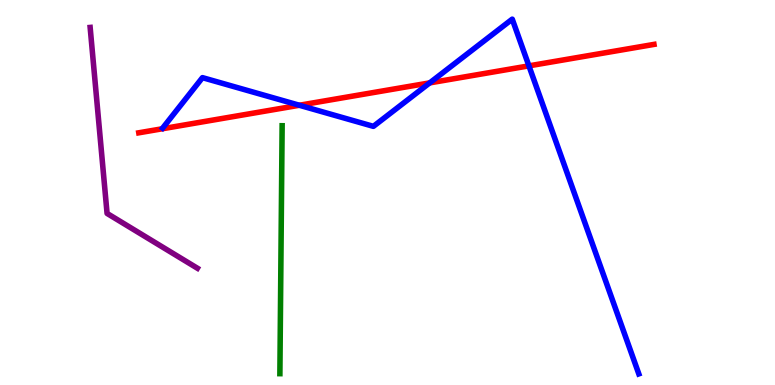[{'lines': ['blue', 'red'], 'intersections': [{'x': 3.86, 'y': 7.27}, {'x': 5.54, 'y': 7.85}, {'x': 6.82, 'y': 8.29}]}, {'lines': ['green', 'red'], 'intersections': []}, {'lines': ['purple', 'red'], 'intersections': []}, {'lines': ['blue', 'green'], 'intersections': []}, {'lines': ['blue', 'purple'], 'intersections': []}, {'lines': ['green', 'purple'], 'intersections': []}]